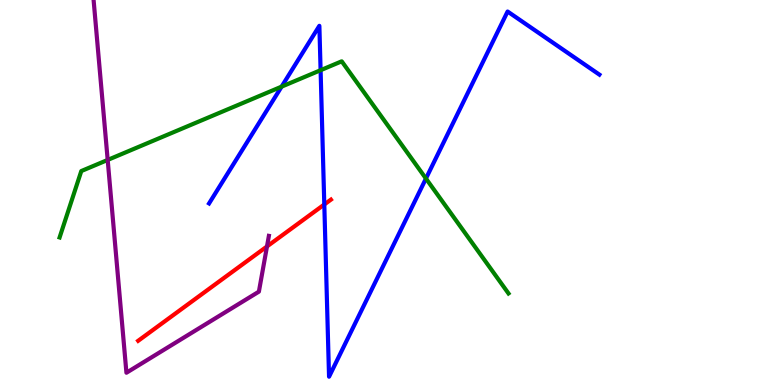[{'lines': ['blue', 'red'], 'intersections': [{'x': 4.18, 'y': 4.69}]}, {'lines': ['green', 'red'], 'intersections': []}, {'lines': ['purple', 'red'], 'intersections': [{'x': 3.45, 'y': 3.6}]}, {'lines': ['blue', 'green'], 'intersections': [{'x': 3.63, 'y': 7.75}, {'x': 4.14, 'y': 8.18}, {'x': 5.5, 'y': 5.36}]}, {'lines': ['blue', 'purple'], 'intersections': []}, {'lines': ['green', 'purple'], 'intersections': [{'x': 1.39, 'y': 5.85}]}]